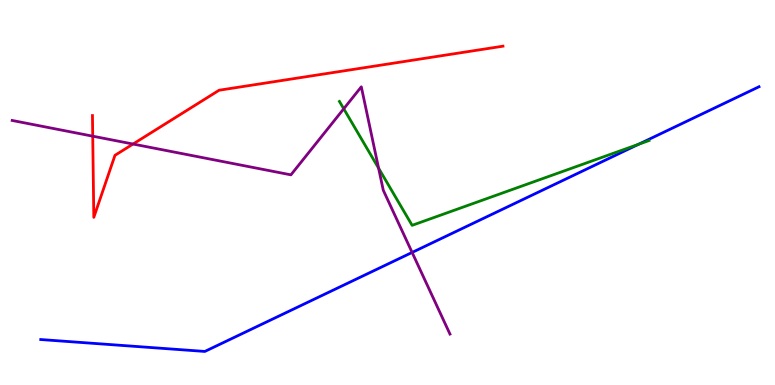[{'lines': ['blue', 'red'], 'intersections': []}, {'lines': ['green', 'red'], 'intersections': []}, {'lines': ['purple', 'red'], 'intersections': [{'x': 1.2, 'y': 6.46}, {'x': 1.72, 'y': 6.26}]}, {'lines': ['blue', 'green'], 'intersections': [{'x': 8.24, 'y': 6.25}]}, {'lines': ['blue', 'purple'], 'intersections': [{'x': 5.32, 'y': 3.44}]}, {'lines': ['green', 'purple'], 'intersections': [{'x': 4.44, 'y': 7.17}, {'x': 4.88, 'y': 5.63}]}]